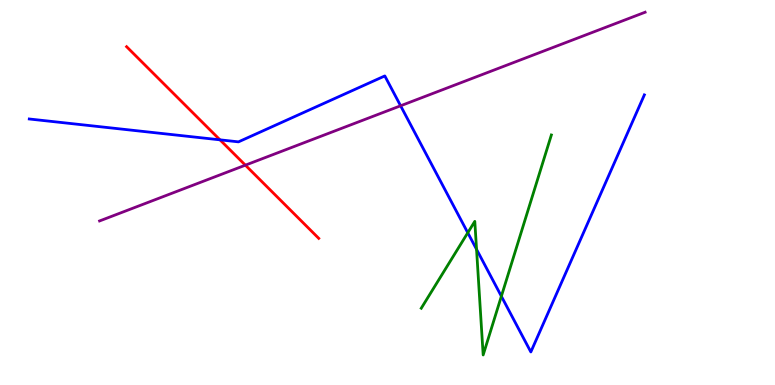[{'lines': ['blue', 'red'], 'intersections': [{'x': 2.84, 'y': 6.37}]}, {'lines': ['green', 'red'], 'intersections': []}, {'lines': ['purple', 'red'], 'intersections': [{'x': 3.17, 'y': 5.71}]}, {'lines': ['blue', 'green'], 'intersections': [{'x': 6.04, 'y': 3.95}, {'x': 6.15, 'y': 3.52}, {'x': 6.47, 'y': 2.31}]}, {'lines': ['blue', 'purple'], 'intersections': [{'x': 5.17, 'y': 7.25}]}, {'lines': ['green', 'purple'], 'intersections': []}]